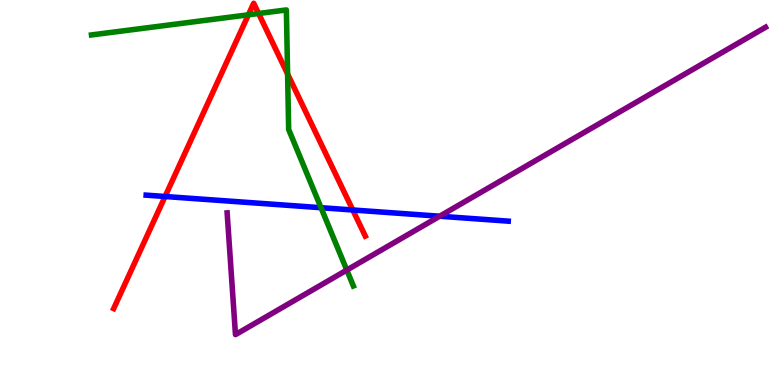[{'lines': ['blue', 'red'], 'intersections': [{'x': 2.13, 'y': 4.9}, {'x': 4.55, 'y': 4.55}]}, {'lines': ['green', 'red'], 'intersections': [{'x': 3.21, 'y': 9.62}, {'x': 3.34, 'y': 9.65}, {'x': 3.71, 'y': 8.08}]}, {'lines': ['purple', 'red'], 'intersections': []}, {'lines': ['blue', 'green'], 'intersections': [{'x': 4.14, 'y': 4.61}]}, {'lines': ['blue', 'purple'], 'intersections': [{'x': 5.67, 'y': 4.38}]}, {'lines': ['green', 'purple'], 'intersections': [{'x': 4.47, 'y': 2.99}]}]